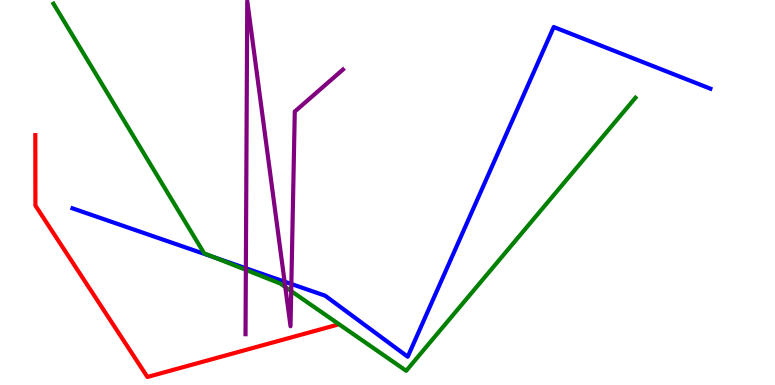[{'lines': ['blue', 'red'], 'intersections': []}, {'lines': ['green', 'red'], 'intersections': []}, {'lines': ['purple', 'red'], 'intersections': []}, {'lines': ['blue', 'green'], 'intersections': [{'x': 2.76, 'y': 3.32}]}, {'lines': ['blue', 'purple'], 'intersections': [{'x': 3.17, 'y': 3.03}, {'x': 3.67, 'y': 2.68}, {'x': 3.76, 'y': 2.62}]}, {'lines': ['green', 'purple'], 'intersections': [{'x': 3.17, 'y': 2.99}, {'x': 3.68, 'y': 2.54}, {'x': 3.76, 'y': 2.44}]}]